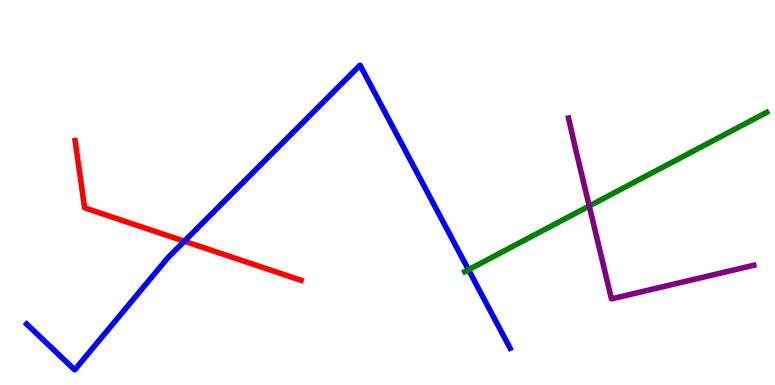[{'lines': ['blue', 'red'], 'intersections': [{'x': 2.38, 'y': 3.73}]}, {'lines': ['green', 'red'], 'intersections': []}, {'lines': ['purple', 'red'], 'intersections': []}, {'lines': ['blue', 'green'], 'intersections': [{'x': 6.05, 'y': 2.99}]}, {'lines': ['blue', 'purple'], 'intersections': []}, {'lines': ['green', 'purple'], 'intersections': [{'x': 7.6, 'y': 4.65}]}]